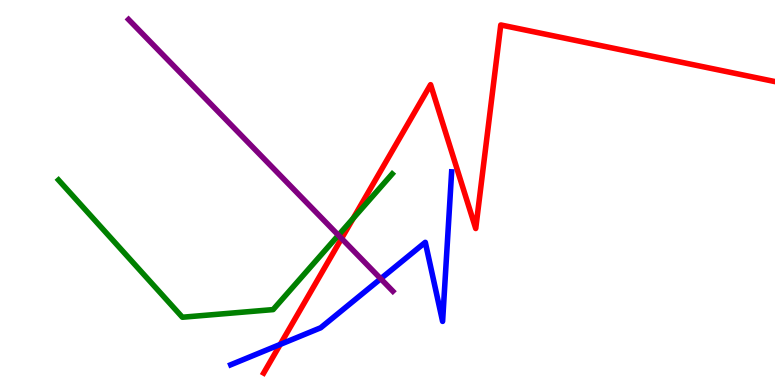[{'lines': ['blue', 'red'], 'intersections': [{'x': 3.62, 'y': 1.05}]}, {'lines': ['green', 'red'], 'intersections': [{'x': 4.56, 'y': 4.33}]}, {'lines': ['purple', 'red'], 'intersections': [{'x': 4.41, 'y': 3.81}]}, {'lines': ['blue', 'green'], 'intersections': []}, {'lines': ['blue', 'purple'], 'intersections': [{'x': 4.91, 'y': 2.76}]}, {'lines': ['green', 'purple'], 'intersections': [{'x': 4.37, 'y': 3.89}]}]